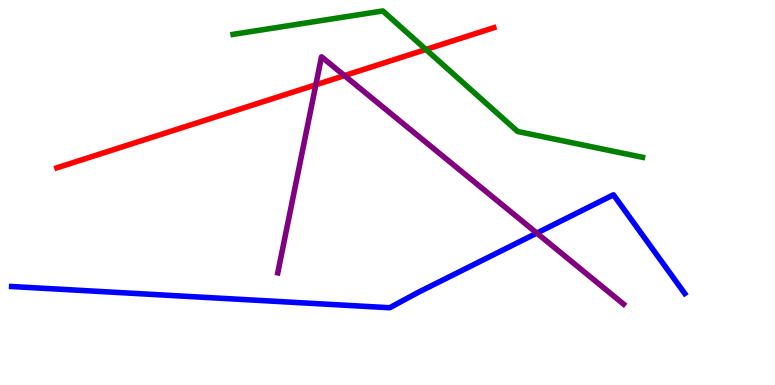[{'lines': ['blue', 'red'], 'intersections': []}, {'lines': ['green', 'red'], 'intersections': [{'x': 5.5, 'y': 8.71}]}, {'lines': ['purple', 'red'], 'intersections': [{'x': 4.08, 'y': 7.8}, {'x': 4.44, 'y': 8.04}]}, {'lines': ['blue', 'green'], 'intersections': []}, {'lines': ['blue', 'purple'], 'intersections': [{'x': 6.93, 'y': 3.95}]}, {'lines': ['green', 'purple'], 'intersections': []}]